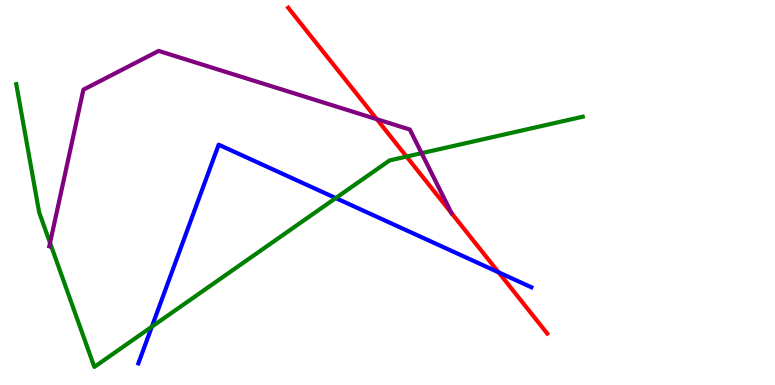[{'lines': ['blue', 'red'], 'intersections': [{'x': 6.43, 'y': 2.93}]}, {'lines': ['green', 'red'], 'intersections': [{'x': 5.25, 'y': 5.93}]}, {'lines': ['purple', 'red'], 'intersections': [{'x': 4.86, 'y': 6.9}]}, {'lines': ['blue', 'green'], 'intersections': [{'x': 1.96, 'y': 1.51}, {'x': 4.33, 'y': 4.86}]}, {'lines': ['blue', 'purple'], 'intersections': []}, {'lines': ['green', 'purple'], 'intersections': [{'x': 0.646, 'y': 3.69}, {'x': 5.44, 'y': 6.02}]}]